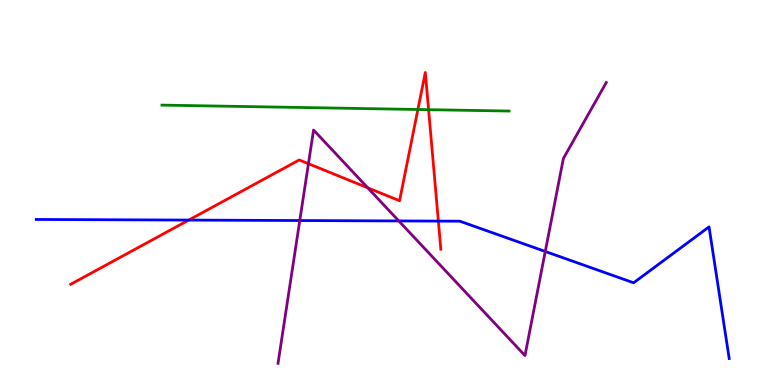[{'lines': ['blue', 'red'], 'intersections': [{'x': 2.44, 'y': 4.28}, {'x': 5.66, 'y': 4.26}]}, {'lines': ['green', 'red'], 'intersections': [{'x': 5.39, 'y': 7.16}, {'x': 5.53, 'y': 7.15}]}, {'lines': ['purple', 'red'], 'intersections': [{'x': 3.98, 'y': 5.75}, {'x': 4.75, 'y': 5.12}]}, {'lines': ['blue', 'green'], 'intersections': []}, {'lines': ['blue', 'purple'], 'intersections': [{'x': 3.87, 'y': 4.27}, {'x': 5.15, 'y': 4.26}, {'x': 7.04, 'y': 3.47}]}, {'lines': ['green', 'purple'], 'intersections': []}]